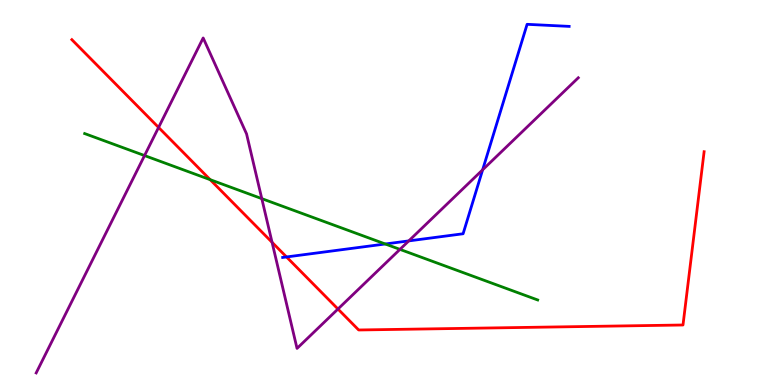[{'lines': ['blue', 'red'], 'intersections': [{'x': 3.7, 'y': 3.33}]}, {'lines': ['green', 'red'], 'intersections': [{'x': 2.71, 'y': 5.33}]}, {'lines': ['purple', 'red'], 'intersections': [{'x': 2.05, 'y': 6.69}, {'x': 3.51, 'y': 3.71}, {'x': 4.36, 'y': 1.97}]}, {'lines': ['blue', 'green'], 'intersections': [{'x': 4.97, 'y': 3.66}]}, {'lines': ['blue', 'purple'], 'intersections': [{'x': 5.27, 'y': 3.74}, {'x': 6.23, 'y': 5.59}]}, {'lines': ['green', 'purple'], 'intersections': [{'x': 1.87, 'y': 5.96}, {'x': 3.38, 'y': 4.84}, {'x': 5.16, 'y': 3.52}]}]